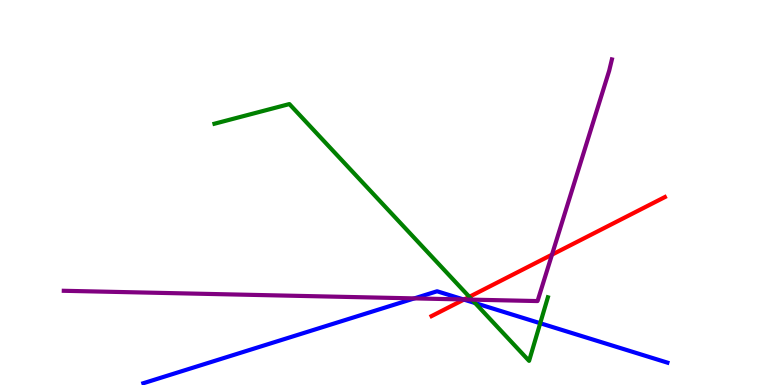[{'lines': ['blue', 'red'], 'intersections': [{'x': 5.99, 'y': 2.22}]}, {'lines': ['green', 'red'], 'intersections': [{'x': 6.06, 'y': 2.29}]}, {'lines': ['purple', 'red'], 'intersections': [{'x': 5.99, 'y': 2.22}, {'x': 7.12, 'y': 3.39}]}, {'lines': ['blue', 'green'], 'intersections': [{'x': 6.13, 'y': 2.13}, {'x': 6.97, 'y': 1.6}]}, {'lines': ['blue', 'purple'], 'intersections': [{'x': 5.35, 'y': 2.25}, {'x': 5.98, 'y': 2.22}]}, {'lines': ['green', 'purple'], 'intersections': [{'x': 6.09, 'y': 2.22}]}]